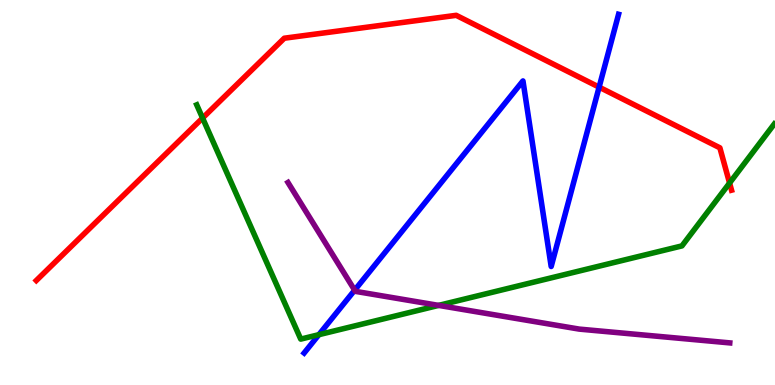[{'lines': ['blue', 'red'], 'intersections': [{'x': 7.73, 'y': 7.74}]}, {'lines': ['green', 'red'], 'intersections': [{'x': 2.61, 'y': 6.93}, {'x': 9.41, 'y': 5.25}]}, {'lines': ['purple', 'red'], 'intersections': []}, {'lines': ['blue', 'green'], 'intersections': [{'x': 4.11, 'y': 1.31}]}, {'lines': ['blue', 'purple'], 'intersections': [{'x': 4.58, 'y': 2.46}]}, {'lines': ['green', 'purple'], 'intersections': [{'x': 5.66, 'y': 2.07}]}]